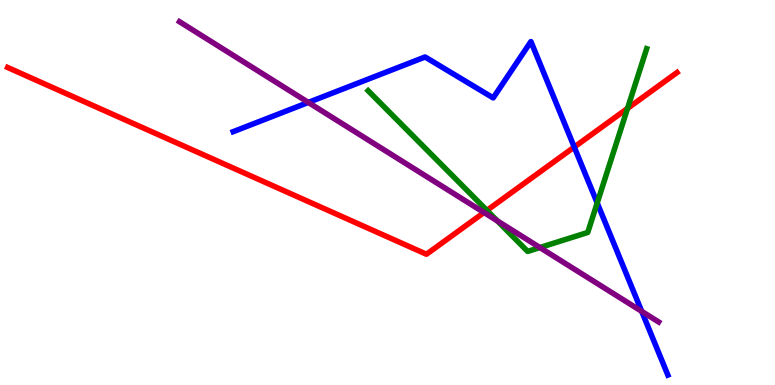[{'lines': ['blue', 'red'], 'intersections': [{'x': 7.41, 'y': 6.18}]}, {'lines': ['green', 'red'], 'intersections': [{'x': 6.28, 'y': 4.54}, {'x': 8.1, 'y': 7.18}]}, {'lines': ['purple', 'red'], 'intersections': [{'x': 6.25, 'y': 4.48}]}, {'lines': ['blue', 'green'], 'intersections': [{'x': 7.71, 'y': 4.73}]}, {'lines': ['blue', 'purple'], 'intersections': [{'x': 3.98, 'y': 7.34}, {'x': 8.28, 'y': 1.91}]}, {'lines': ['green', 'purple'], 'intersections': [{'x': 6.42, 'y': 4.26}, {'x': 6.97, 'y': 3.57}]}]